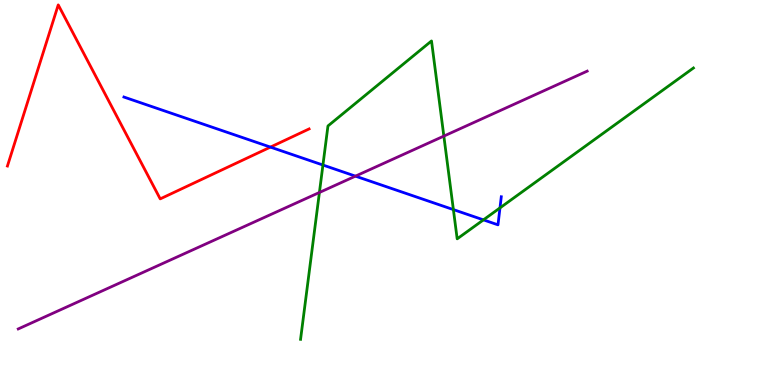[{'lines': ['blue', 'red'], 'intersections': [{'x': 3.49, 'y': 6.18}]}, {'lines': ['green', 'red'], 'intersections': []}, {'lines': ['purple', 'red'], 'intersections': []}, {'lines': ['blue', 'green'], 'intersections': [{'x': 4.17, 'y': 5.71}, {'x': 5.85, 'y': 4.56}, {'x': 6.24, 'y': 4.29}, {'x': 6.45, 'y': 4.6}]}, {'lines': ['blue', 'purple'], 'intersections': [{'x': 4.59, 'y': 5.42}]}, {'lines': ['green', 'purple'], 'intersections': [{'x': 4.12, 'y': 5.0}, {'x': 5.73, 'y': 6.47}]}]